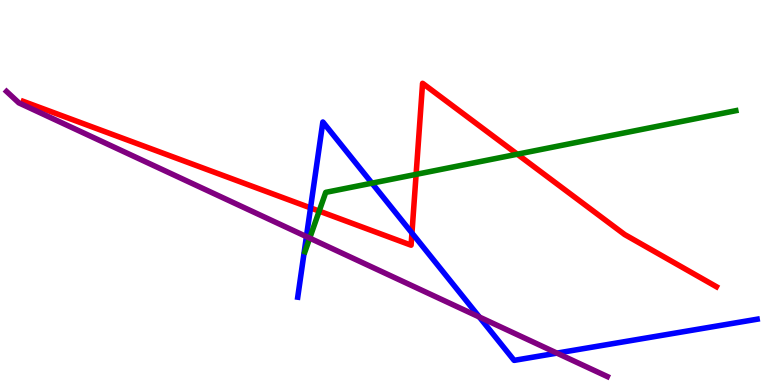[{'lines': ['blue', 'red'], 'intersections': [{'x': 4.01, 'y': 4.6}, {'x': 5.32, 'y': 3.95}]}, {'lines': ['green', 'red'], 'intersections': [{'x': 4.12, 'y': 4.52}, {'x': 5.37, 'y': 5.47}, {'x': 6.67, 'y': 5.99}]}, {'lines': ['purple', 'red'], 'intersections': []}, {'lines': ['blue', 'green'], 'intersections': [{'x': 4.8, 'y': 5.24}]}, {'lines': ['blue', 'purple'], 'intersections': [{'x': 3.95, 'y': 3.85}, {'x': 6.19, 'y': 1.77}, {'x': 7.19, 'y': 0.828}]}, {'lines': ['green', 'purple'], 'intersections': [{'x': 4.0, 'y': 3.81}]}]